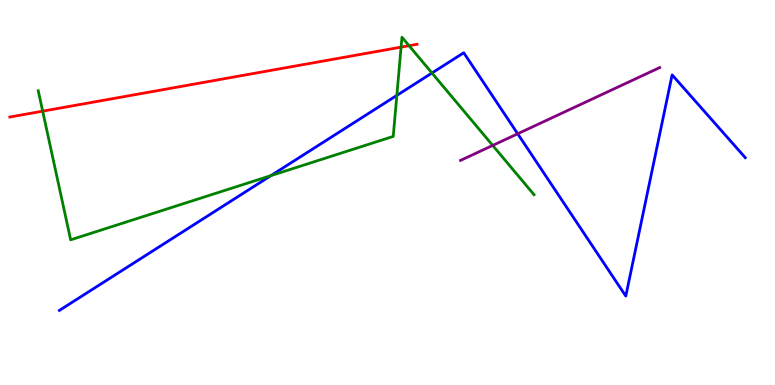[{'lines': ['blue', 'red'], 'intersections': []}, {'lines': ['green', 'red'], 'intersections': [{'x': 0.551, 'y': 7.11}, {'x': 5.18, 'y': 8.78}, {'x': 5.28, 'y': 8.81}]}, {'lines': ['purple', 'red'], 'intersections': []}, {'lines': ['blue', 'green'], 'intersections': [{'x': 3.5, 'y': 5.44}, {'x': 5.12, 'y': 7.52}, {'x': 5.57, 'y': 8.1}]}, {'lines': ['blue', 'purple'], 'intersections': [{'x': 6.68, 'y': 6.53}]}, {'lines': ['green', 'purple'], 'intersections': [{'x': 6.36, 'y': 6.22}]}]